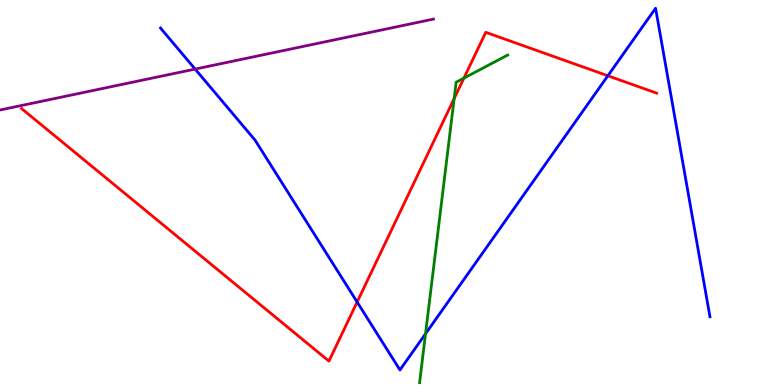[{'lines': ['blue', 'red'], 'intersections': [{'x': 4.61, 'y': 2.16}, {'x': 7.84, 'y': 8.03}]}, {'lines': ['green', 'red'], 'intersections': [{'x': 5.86, 'y': 7.44}, {'x': 5.99, 'y': 7.97}]}, {'lines': ['purple', 'red'], 'intersections': []}, {'lines': ['blue', 'green'], 'intersections': [{'x': 5.49, 'y': 1.33}]}, {'lines': ['blue', 'purple'], 'intersections': [{'x': 2.52, 'y': 8.21}]}, {'lines': ['green', 'purple'], 'intersections': []}]